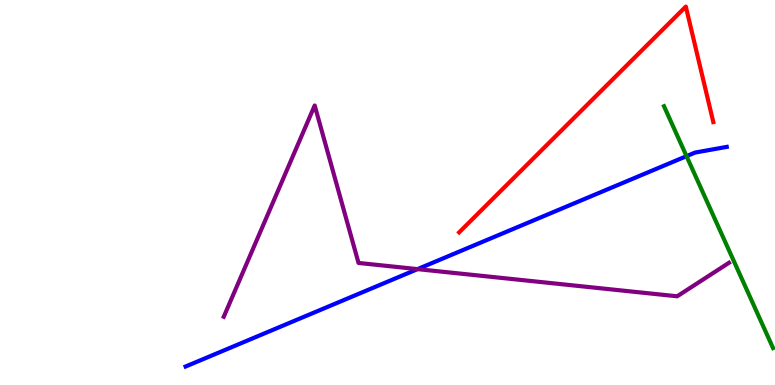[{'lines': ['blue', 'red'], 'intersections': []}, {'lines': ['green', 'red'], 'intersections': []}, {'lines': ['purple', 'red'], 'intersections': []}, {'lines': ['blue', 'green'], 'intersections': [{'x': 8.86, 'y': 5.94}]}, {'lines': ['blue', 'purple'], 'intersections': [{'x': 5.39, 'y': 3.01}]}, {'lines': ['green', 'purple'], 'intersections': []}]